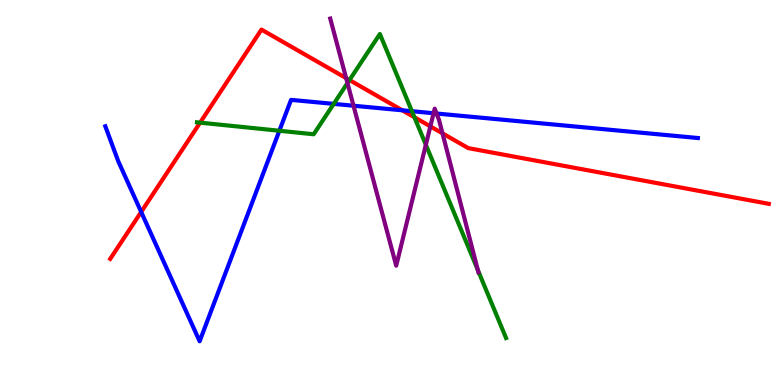[{'lines': ['blue', 'red'], 'intersections': [{'x': 1.82, 'y': 4.49}, {'x': 5.19, 'y': 7.14}]}, {'lines': ['green', 'red'], 'intersections': [{'x': 2.58, 'y': 6.81}, {'x': 4.51, 'y': 7.92}, {'x': 5.35, 'y': 6.95}]}, {'lines': ['purple', 'red'], 'intersections': [{'x': 4.47, 'y': 7.97}, {'x': 5.55, 'y': 6.72}, {'x': 5.71, 'y': 6.54}]}, {'lines': ['blue', 'green'], 'intersections': [{'x': 3.6, 'y': 6.6}, {'x': 4.31, 'y': 7.3}, {'x': 5.32, 'y': 7.11}]}, {'lines': ['blue', 'purple'], 'intersections': [{'x': 4.56, 'y': 7.25}, {'x': 5.59, 'y': 7.06}, {'x': 5.63, 'y': 7.05}]}, {'lines': ['green', 'purple'], 'intersections': [{'x': 4.48, 'y': 7.84}, {'x': 5.49, 'y': 6.24}, {'x': 6.17, 'y': 2.99}]}]